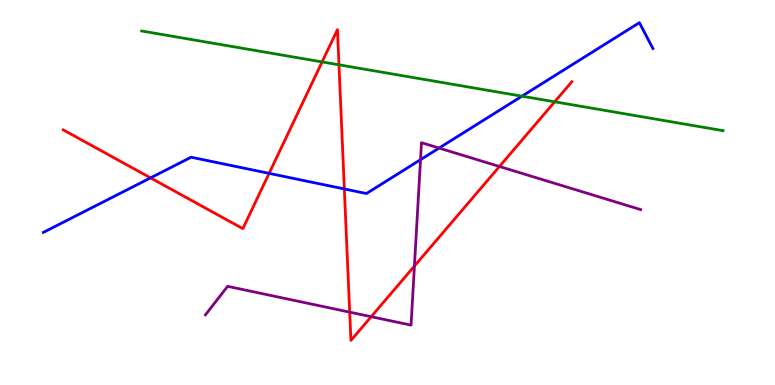[{'lines': ['blue', 'red'], 'intersections': [{'x': 1.94, 'y': 5.38}, {'x': 3.47, 'y': 5.5}, {'x': 4.44, 'y': 5.09}]}, {'lines': ['green', 'red'], 'intersections': [{'x': 4.16, 'y': 8.39}, {'x': 4.37, 'y': 8.32}, {'x': 7.16, 'y': 7.36}]}, {'lines': ['purple', 'red'], 'intersections': [{'x': 4.51, 'y': 1.89}, {'x': 4.79, 'y': 1.77}, {'x': 5.35, 'y': 3.09}, {'x': 6.44, 'y': 5.68}]}, {'lines': ['blue', 'green'], 'intersections': [{'x': 6.73, 'y': 7.5}]}, {'lines': ['blue', 'purple'], 'intersections': [{'x': 5.43, 'y': 5.85}, {'x': 5.67, 'y': 6.15}]}, {'lines': ['green', 'purple'], 'intersections': []}]